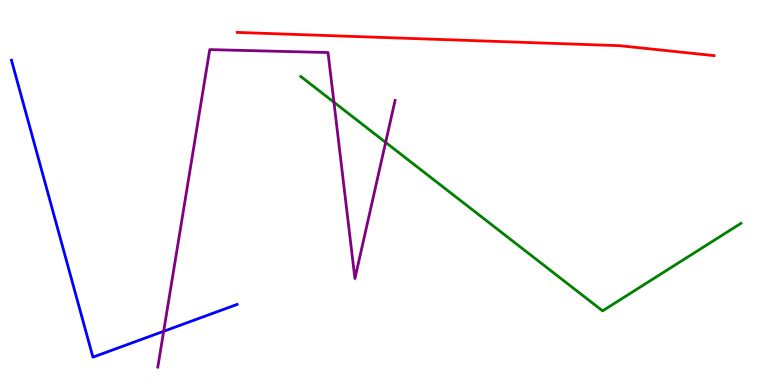[{'lines': ['blue', 'red'], 'intersections': []}, {'lines': ['green', 'red'], 'intersections': []}, {'lines': ['purple', 'red'], 'intersections': []}, {'lines': ['blue', 'green'], 'intersections': []}, {'lines': ['blue', 'purple'], 'intersections': [{'x': 2.11, 'y': 1.39}]}, {'lines': ['green', 'purple'], 'intersections': [{'x': 4.31, 'y': 7.34}, {'x': 4.98, 'y': 6.3}]}]